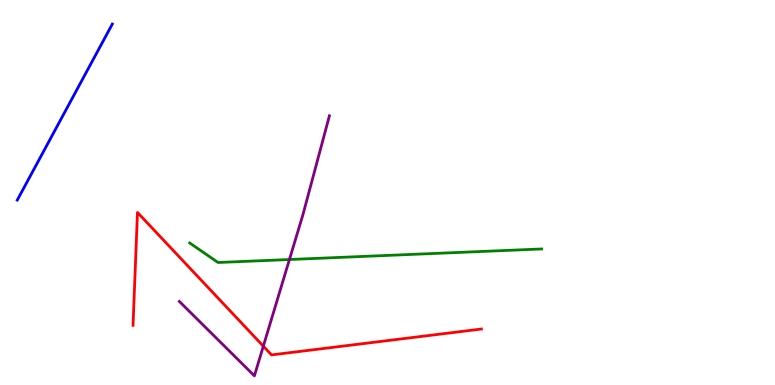[{'lines': ['blue', 'red'], 'intersections': []}, {'lines': ['green', 'red'], 'intersections': []}, {'lines': ['purple', 'red'], 'intersections': [{'x': 3.4, 'y': 1.01}]}, {'lines': ['blue', 'green'], 'intersections': []}, {'lines': ['blue', 'purple'], 'intersections': []}, {'lines': ['green', 'purple'], 'intersections': [{'x': 3.73, 'y': 3.26}]}]